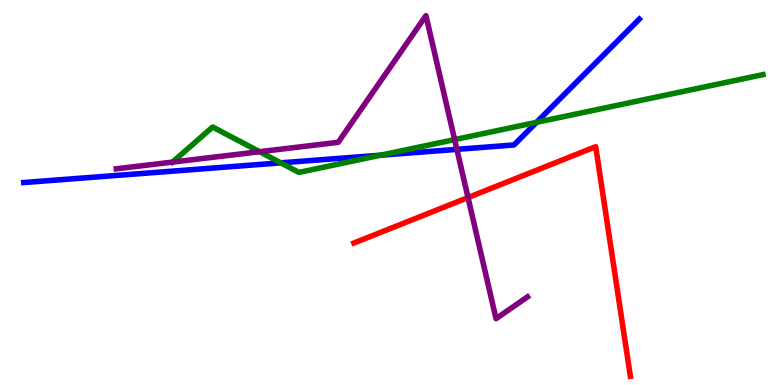[{'lines': ['blue', 'red'], 'intersections': []}, {'lines': ['green', 'red'], 'intersections': []}, {'lines': ['purple', 'red'], 'intersections': [{'x': 6.04, 'y': 4.87}]}, {'lines': ['blue', 'green'], 'intersections': [{'x': 3.62, 'y': 5.77}, {'x': 4.91, 'y': 5.97}, {'x': 6.92, 'y': 6.82}]}, {'lines': ['blue', 'purple'], 'intersections': [{'x': 5.9, 'y': 6.12}]}, {'lines': ['green', 'purple'], 'intersections': [{'x': 2.23, 'y': 5.79}, {'x': 3.35, 'y': 6.06}, {'x': 5.87, 'y': 6.37}]}]